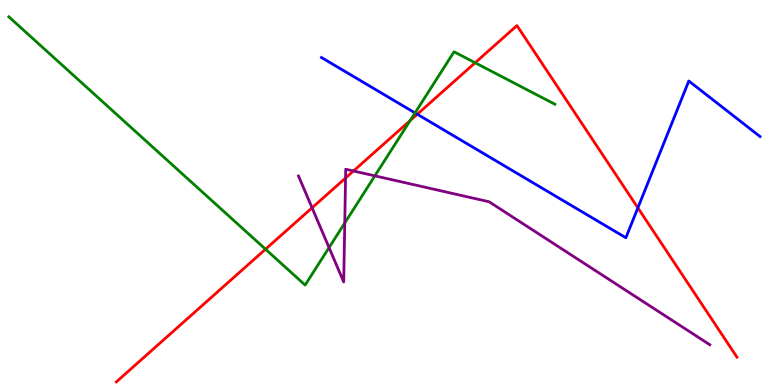[{'lines': ['blue', 'red'], 'intersections': [{'x': 5.38, 'y': 7.03}, {'x': 8.23, 'y': 4.6}]}, {'lines': ['green', 'red'], 'intersections': [{'x': 3.43, 'y': 3.53}, {'x': 5.29, 'y': 6.87}, {'x': 6.13, 'y': 8.37}]}, {'lines': ['purple', 'red'], 'intersections': [{'x': 4.03, 'y': 4.6}, {'x': 4.46, 'y': 5.38}, {'x': 4.56, 'y': 5.56}]}, {'lines': ['blue', 'green'], 'intersections': [{'x': 5.36, 'y': 7.07}]}, {'lines': ['blue', 'purple'], 'intersections': []}, {'lines': ['green', 'purple'], 'intersections': [{'x': 4.25, 'y': 3.57}, {'x': 4.45, 'y': 4.21}, {'x': 4.84, 'y': 5.43}]}]